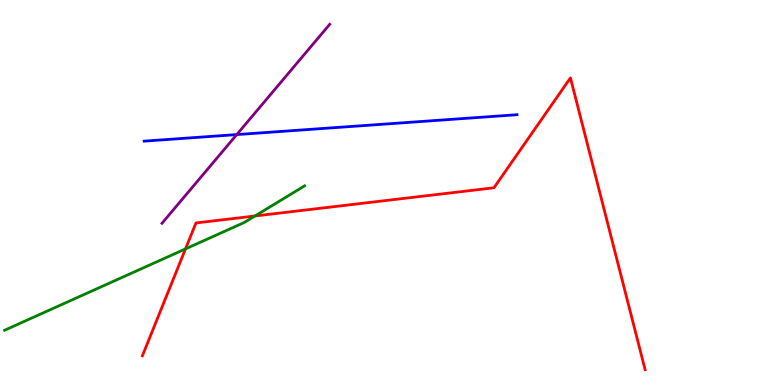[{'lines': ['blue', 'red'], 'intersections': []}, {'lines': ['green', 'red'], 'intersections': [{'x': 2.39, 'y': 3.53}, {'x': 3.29, 'y': 4.39}]}, {'lines': ['purple', 'red'], 'intersections': []}, {'lines': ['blue', 'green'], 'intersections': []}, {'lines': ['blue', 'purple'], 'intersections': [{'x': 3.06, 'y': 6.5}]}, {'lines': ['green', 'purple'], 'intersections': []}]